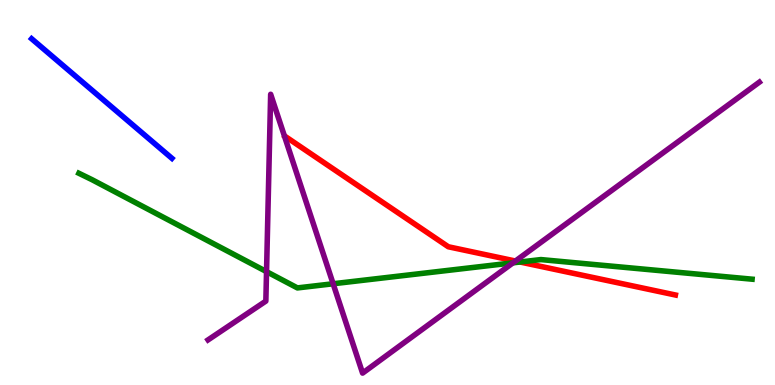[{'lines': ['blue', 'red'], 'intersections': []}, {'lines': ['green', 'red'], 'intersections': [{'x': 6.71, 'y': 3.19}]}, {'lines': ['purple', 'red'], 'intersections': [{'x': 6.65, 'y': 3.22}]}, {'lines': ['blue', 'green'], 'intersections': []}, {'lines': ['blue', 'purple'], 'intersections': []}, {'lines': ['green', 'purple'], 'intersections': [{'x': 3.44, 'y': 2.94}, {'x': 4.3, 'y': 2.63}, {'x': 6.62, 'y': 3.17}]}]